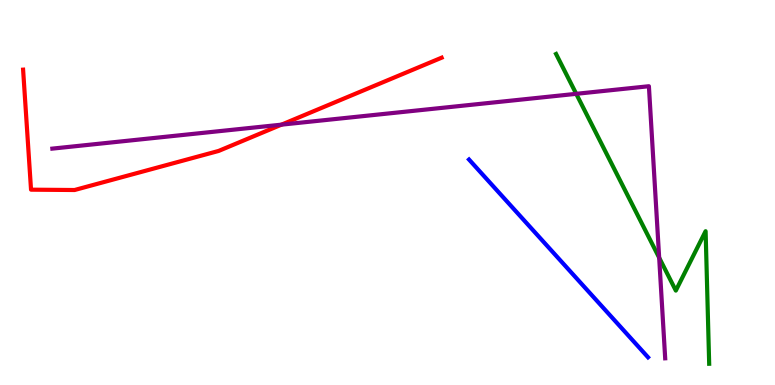[{'lines': ['blue', 'red'], 'intersections': []}, {'lines': ['green', 'red'], 'intersections': []}, {'lines': ['purple', 'red'], 'intersections': [{'x': 3.63, 'y': 6.76}]}, {'lines': ['blue', 'green'], 'intersections': []}, {'lines': ['blue', 'purple'], 'intersections': []}, {'lines': ['green', 'purple'], 'intersections': [{'x': 7.44, 'y': 7.56}, {'x': 8.51, 'y': 3.31}]}]